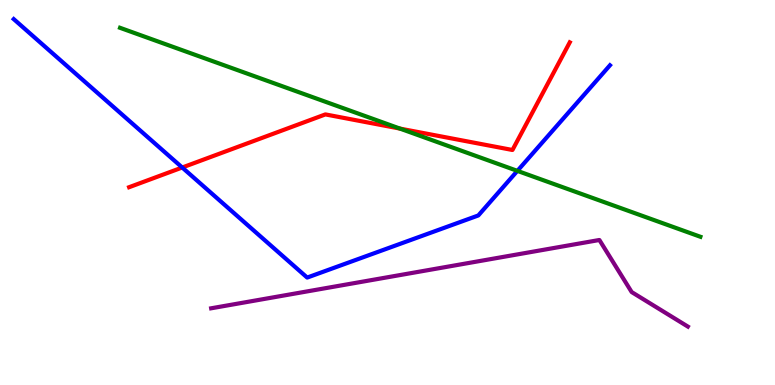[{'lines': ['blue', 'red'], 'intersections': [{'x': 2.35, 'y': 5.65}]}, {'lines': ['green', 'red'], 'intersections': [{'x': 5.16, 'y': 6.66}]}, {'lines': ['purple', 'red'], 'intersections': []}, {'lines': ['blue', 'green'], 'intersections': [{'x': 6.68, 'y': 5.56}]}, {'lines': ['blue', 'purple'], 'intersections': []}, {'lines': ['green', 'purple'], 'intersections': []}]